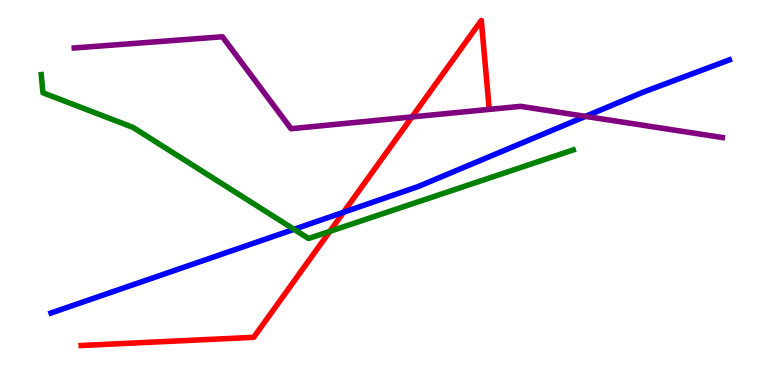[{'lines': ['blue', 'red'], 'intersections': [{'x': 4.43, 'y': 4.49}]}, {'lines': ['green', 'red'], 'intersections': [{'x': 4.26, 'y': 3.99}]}, {'lines': ['purple', 'red'], 'intersections': [{'x': 5.32, 'y': 6.96}]}, {'lines': ['blue', 'green'], 'intersections': [{'x': 3.79, 'y': 4.04}]}, {'lines': ['blue', 'purple'], 'intersections': [{'x': 7.55, 'y': 6.98}]}, {'lines': ['green', 'purple'], 'intersections': []}]